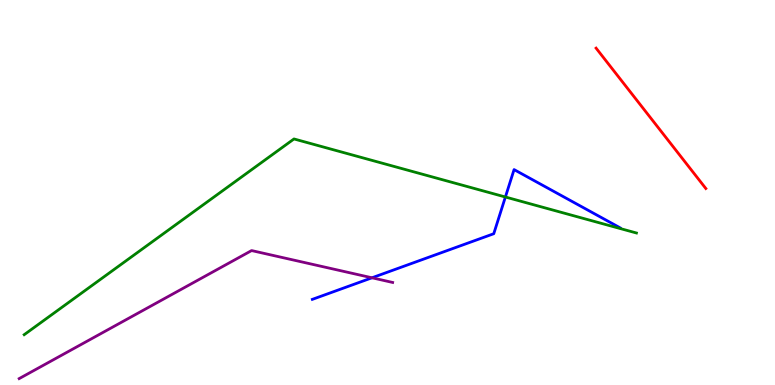[{'lines': ['blue', 'red'], 'intersections': []}, {'lines': ['green', 'red'], 'intersections': []}, {'lines': ['purple', 'red'], 'intersections': []}, {'lines': ['blue', 'green'], 'intersections': [{'x': 6.52, 'y': 4.88}]}, {'lines': ['blue', 'purple'], 'intersections': [{'x': 4.8, 'y': 2.78}]}, {'lines': ['green', 'purple'], 'intersections': []}]